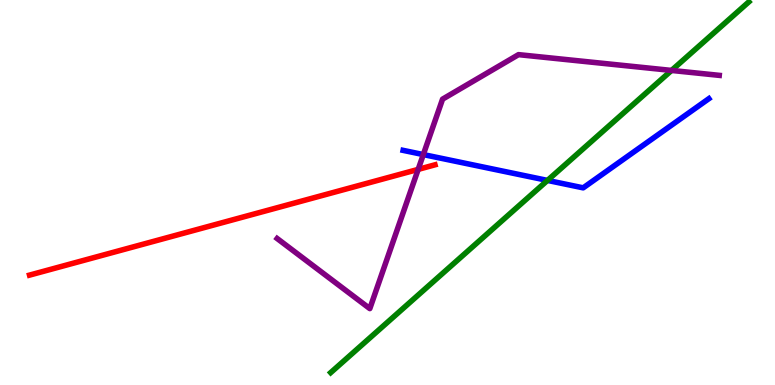[{'lines': ['blue', 'red'], 'intersections': []}, {'lines': ['green', 'red'], 'intersections': []}, {'lines': ['purple', 'red'], 'intersections': [{'x': 5.4, 'y': 5.6}]}, {'lines': ['blue', 'green'], 'intersections': [{'x': 7.06, 'y': 5.31}]}, {'lines': ['blue', 'purple'], 'intersections': [{'x': 5.46, 'y': 5.99}]}, {'lines': ['green', 'purple'], 'intersections': [{'x': 8.66, 'y': 8.17}]}]